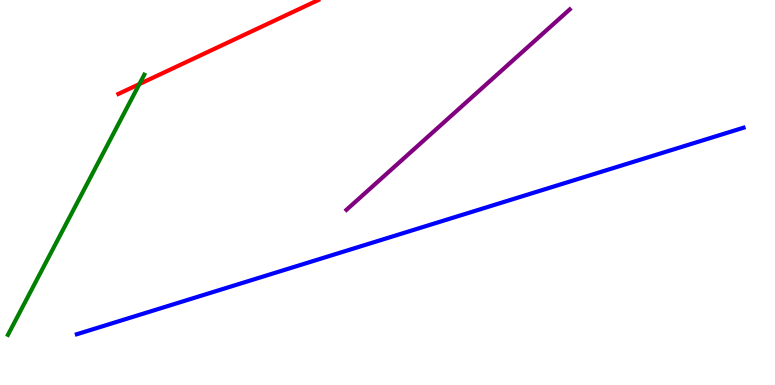[{'lines': ['blue', 'red'], 'intersections': []}, {'lines': ['green', 'red'], 'intersections': [{'x': 1.8, 'y': 7.82}]}, {'lines': ['purple', 'red'], 'intersections': []}, {'lines': ['blue', 'green'], 'intersections': []}, {'lines': ['blue', 'purple'], 'intersections': []}, {'lines': ['green', 'purple'], 'intersections': []}]